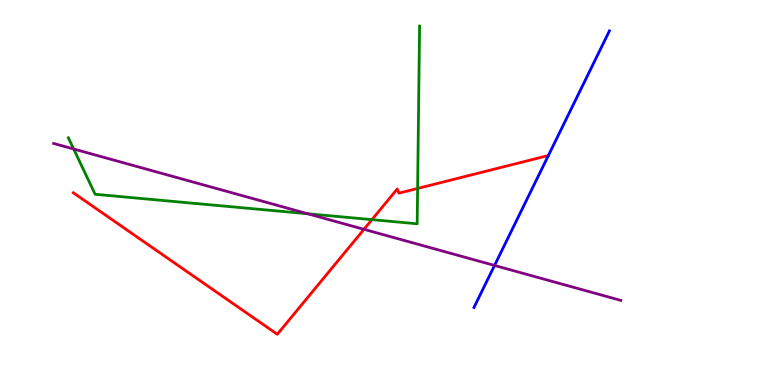[{'lines': ['blue', 'red'], 'intersections': []}, {'lines': ['green', 'red'], 'intersections': [{'x': 4.8, 'y': 4.3}, {'x': 5.39, 'y': 5.11}]}, {'lines': ['purple', 'red'], 'intersections': [{'x': 4.7, 'y': 4.04}]}, {'lines': ['blue', 'green'], 'intersections': []}, {'lines': ['blue', 'purple'], 'intersections': [{'x': 6.38, 'y': 3.11}]}, {'lines': ['green', 'purple'], 'intersections': [{'x': 0.951, 'y': 6.13}, {'x': 3.97, 'y': 4.45}]}]